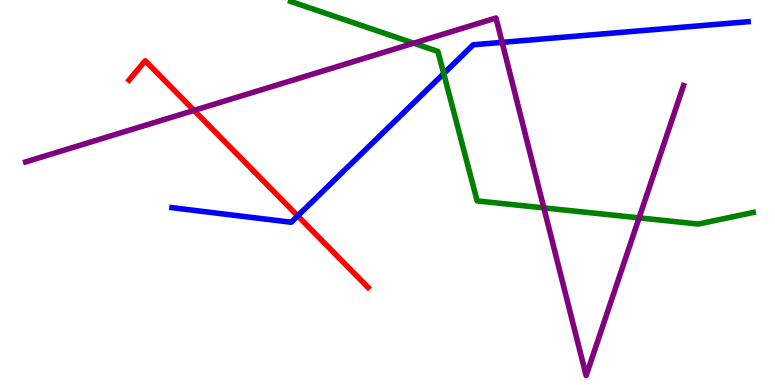[{'lines': ['blue', 'red'], 'intersections': [{'x': 3.84, 'y': 4.39}]}, {'lines': ['green', 'red'], 'intersections': []}, {'lines': ['purple', 'red'], 'intersections': [{'x': 2.5, 'y': 7.13}]}, {'lines': ['blue', 'green'], 'intersections': [{'x': 5.73, 'y': 8.09}]}, {'lines': ['blue', 'purple'], 'intersections': [{'x': 6.48, 'y': 8.9}]}, {'lines': ['green', 'purple'], 'intersections': [{'x': 5.34, 'y': 8.88}, {'x': 7.02, 'y': 4.6}, {'x': 8.25, 'y': 4.34}]}]